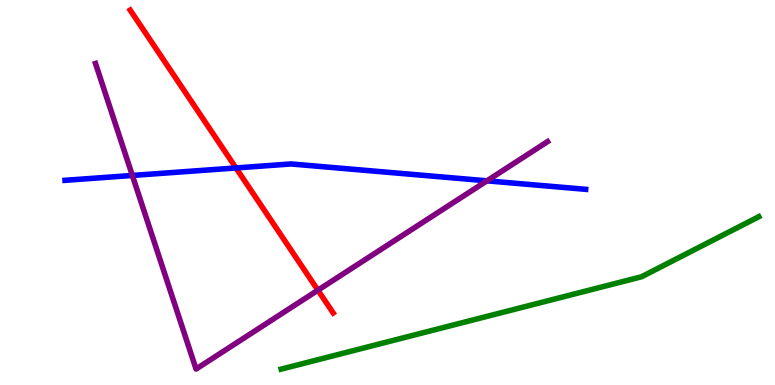[{'lines': ['blue', 'red'], 'intersections': [{'x': 3.04, 'y': 5.64}]}, {'lines': ['green', 'red'], 'intersections': []}, {'lines': ['purple', 'red'], 'intersections': [{'x': 4.1, 'y': 2.46}]}, {'lines': ['blue', 'green'], 'intersections': []}, {'lines': ['blue', 'purple'], 'intersections': [{'x': 1.71, 'y': 5.44}, {'x': 6.28, 'y': 5.3}]}, {'lines': ['green', 'purple'], 'intersections': []}]